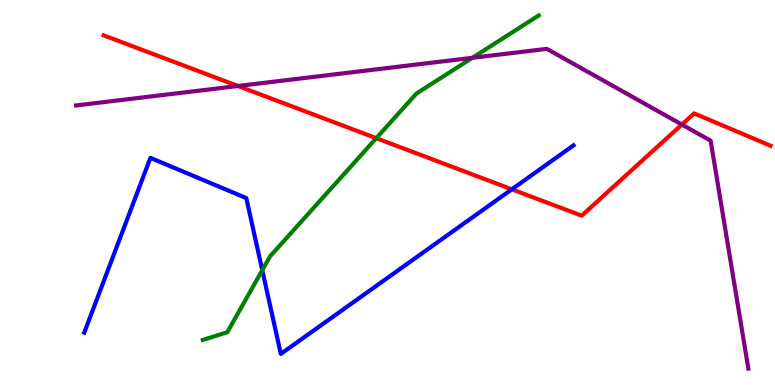[{'lines': ['blue', 'red'], 'intersections': [{'x': 6.6, 'y': 5.08}]}, {'lines': ['green', 'red'], 'intersections': [{'x': 4.86, 'y': 6.41}]}, {'lines': ['purple', 'red'], 'intersections': [{'x': 3.07, 'y': 7.77}, {'x': 8.8, 'y': 6.76}]}, {'lines': ['blue', 'green'], 'intersections': [{'x': 3.38, 'y': 2.98}]}, {'lines': ['blue', 'purple'], 'intersections': []}, {'lines': ['green', 'purple'], 'intersections': [{'x': 6.1, 'y': 8.5}]}]